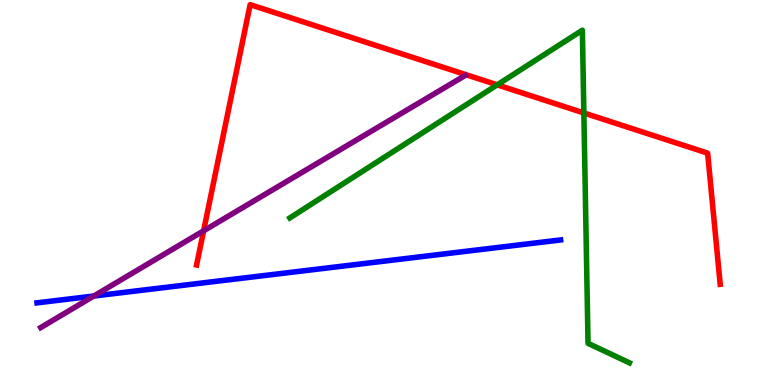[{'lines': ['blue', 'red'], 'intersections': []}, {'lines': ['green', 'red'], 'intersections': [{'x': 6.42, 'y': 7.8}, {'x': 7.53, 'y': 7.07}]}, {'lines': ['purple', 'red'], 'intersections': [{'x': 2.63, 'y': 4.0}]}, {'lines': ['blue', 'green'], 'intersections': []}, {'lines': ['blue', 'purple'], 'intersections': [{'x': 1.21, 'y': 2.31}]}, {'lines': ['green', 'purple'], 'intersections': []}]